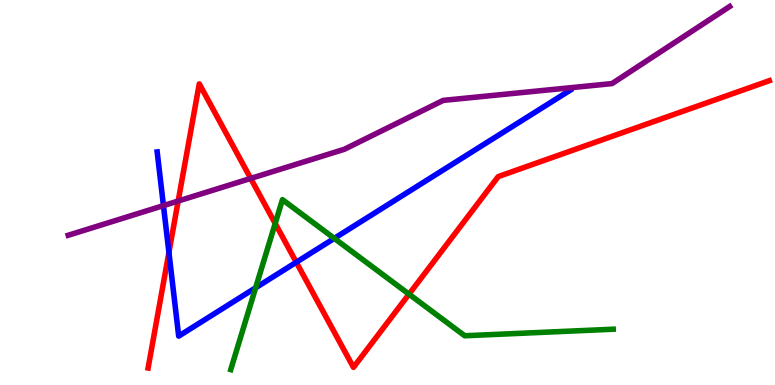[{'lines': ['blue', 'red'], 'intersections': [{'x': 2.18, 'y': 3.44}, {'x': 3.82, 'y': 3.19}]}, {'lines': ['green', 'red'], 'intersections': [{'x': 3.55, 'y': 4.2}, {'x': 5.28, 'y': 2.36}]}, {'lines': ['purple', 'red'], 'intersections': [{'x': 2.3, 'y': 4.78}, {'x': 3.23, 'y': 5.37}]}, {'lines': ['blue', 'green'], 'intersections': [{'x': 3.3, 'y': 2.53}, {'x': 4.31, 'y': 3.81}]}, {'lines': ['blue', 'purple'], 'intersections': [{'x': 2.11, 'y': 4.66}]}, {'lines': ['green', 'purple'], 'intersections': []}]